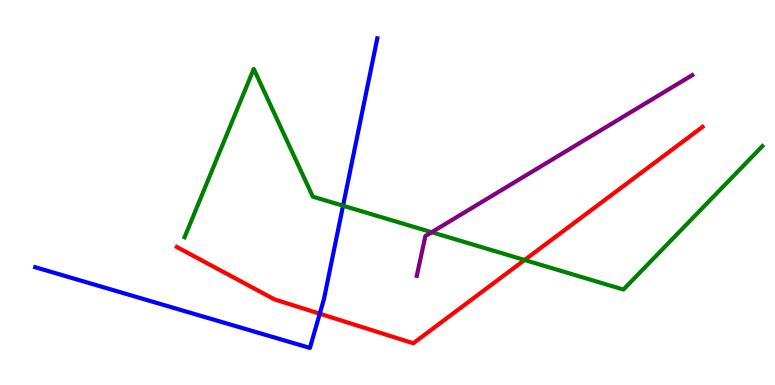[{'lines': ['blue', 'red'], 'intersections': [{'x': 4.13, 'y': 1.85}]}, {'lines': ['green', 'red'], 'intersections': [{'x': 6.77, 'y': 3.25}]}, {'lines': ['purple', 'red'], 'intersections': []}, {'lines': ['blue', 'green'], 'intersections': [{'x': 4.43, 'y': 4.66}]}, {'lines': ['blue', 'purple'], 'intersections': []}, {'lines': ['green', 'purple'], 'intersections': [{'x': 5.57, 'y': 3.97}]}]